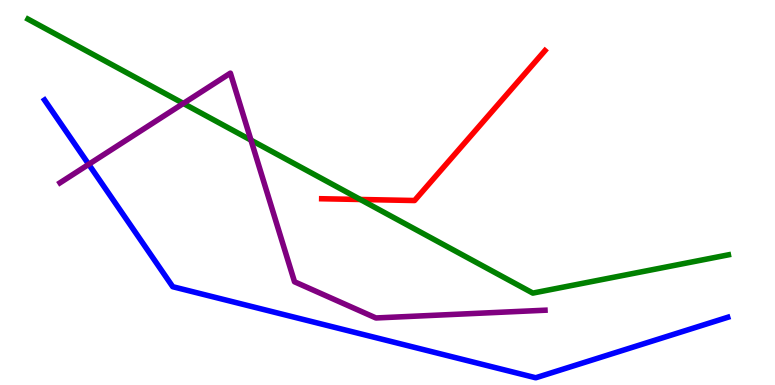[{'lines': ['blue', 'red'], 'intersections': []}, {'lines': ['green', 'red'], 'intersections': [{'x': 4.65, 'y': 4.82}]}, {'lines': ['purple', 'red'], 'intersections': []}, {'lines': ['blue', 'green'], 'intersections': []}, {'lines': ['blue', 'purple'], 'intersections': [{'x': 1.14, 'y': 5.73}]}, {'lines': ['green', 'purple'], 'intersections': [{'x': 2.37, 'y': 7.31}, {'x': 3.24, 'y': 6.36}]}]